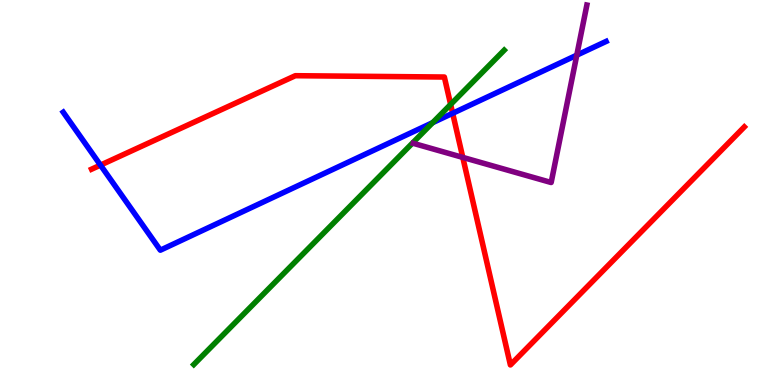[{'lines': ['blue', 'red'], 'intersections': [{'x': 1.3, 'y': 5.71}, {'x': 5.84, 'y': 7.06}]}, {'lines': ['green', 'red'], 'intersections': [{'x': 5.81, 'y': 7.29}]}, {'lines': ['purple', 'red'], 'intersections': [{'x': 5.97, 'y': 5.91}]}, {'lines': ['blue', 'green'], 'intersections': [{'x': 5.58, 'y': 6.81}]}, {'lines': ['blue', 'purple'], 'intersections': [{'x': 7.44, 'y': 8.57}]}, {'lines': ['green', 'purple'], 'intersections': []}]